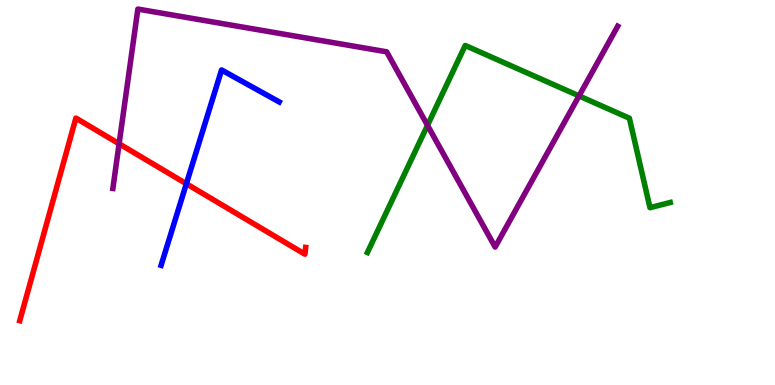[{'lines': ['blue', 'red'], 'intersections': [{'x': 2.4, 'y': 5.23}]}, {'lines': ['green', 'red'], 'intersections': []}, {'lines': ['purple', 'red'], 'intersections': [{'x': 1.54, 'y': 6.27}]}, {'lines': ['blue', 'green'], 'intersections': []}, {'lines': ['blue', 'purple'], 'intersections': []}, {'lines': ['green', 'purple'], 'intersections': [{'x': 5.52, 'y': 6.74}, {'x': 7.47, 'y': 7.51}]}]